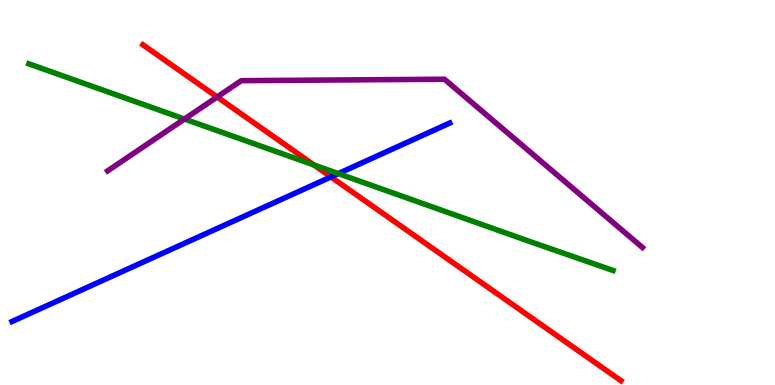[{'lines': ['blue', 'red'], 'intersections': [{'x': 4.27, 'y': 5.4}]}, {'lines': ['green', 'red'], 'intersections': [{'x': 4.05, 'y': 5.72}]}, {'lines': ['purple', 'red'], 'intersections': [{'x': 2.8, 'y': 7.48}]}, {'lines': ['blue', 'green'], 'intersections': [{'x': 4.36, 'y': 5.49}]}, {'lines': ['blue', 'purple'], 'intersections': []}, {'lines': ['green', 'purple'], 'intersections': [{'x': 2.38, 'y': 6.91}]}]